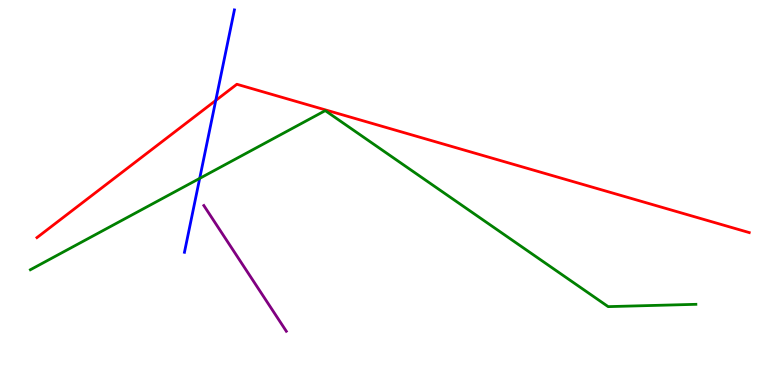[{'lines': ['blue', 'red'], 'intersections': [{'x': 2.78, 'y': 7.39}]}, {'lines': ['green', 'red'], 'intersections': []}, {'lines': ['purple', 'red'], 'intersections': []}, {'lines': ['blue', 'green'], 'intersections': [{'x': 2.58, 'y': 5.37}]}, {'lines': ['blue', 'purple'], 'intersections': []}, {'lines': ['green', 'purple'], 'intersections': []}]